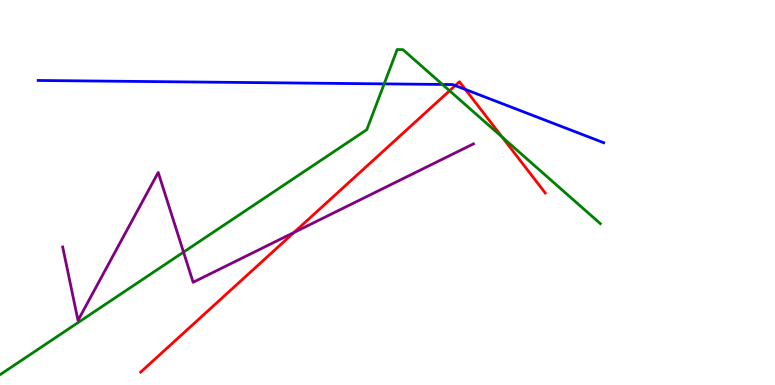[{'lines': ['blue', 'red'], 'intersections': [{'x': 5.87, 'y': 7.78}, {'x': 6.01, 'y': 7.68}]}, {'lines': ['green', 'red'], 'intersections': [{'x': 5.8, 'y': 7.64}, {'x': 6.48, 'y': 6.44}]}, {'lines': ['purple', 'red'], 'intersections': [{'x': 3.79, 'y': 3.96}]}, {'lines': ['blue', 'green'], 'intersections': [{'x': 4.96, 'y': 7.82}, {'x': 5.71, 'y': 7.81}]}, {'lines': ['blue', 'purple'], 'intersections': []}, {'lines': ['green', 'purple'], 'intersections': [{'x': 2.37, 'y': 3.45}]}]